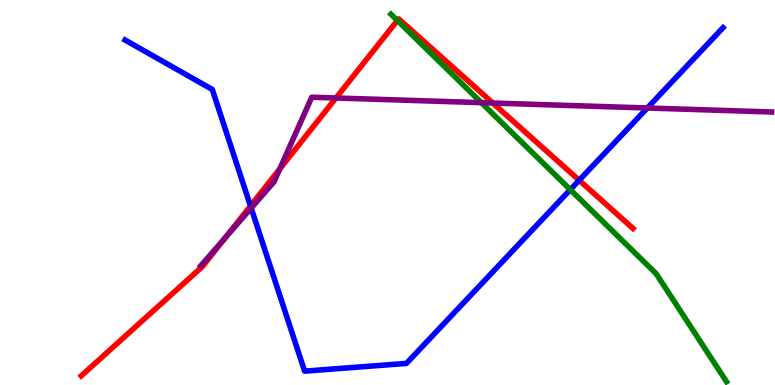[{'lines': ['blue', 'red'], 'intersections': [{'x': 3.23, 'y': 4.65}, {'x': 7.47, 'y': 5.32}]}, {'lines': ['green', 'red'], 'intersections': [{'x': 5.13, 'y': 9.47}]}, {'lines': ['purple', 'red'], 'intersections': [{'x': 2.91, 'y': 3.82}, {'x': 3.61, 'y': 5.61}, {'x': 4.33, 'y': 7.45}, {'x': 6.36, 'y': 7.32}]}, {'lines': ['blue', 'green'], 'intersections': [{'x': 7.36, 'y': 5.07}]}, {'lines': ['blue', 'purple'], 'intersections': [{'x': 3.24, 'y': 4.6}, {'x': 8.35, 'y': 7.19}]}, {'lines': ['green', 'purple'], 'intersections': [{'x': 6.21, 'y': 7.33}]}]